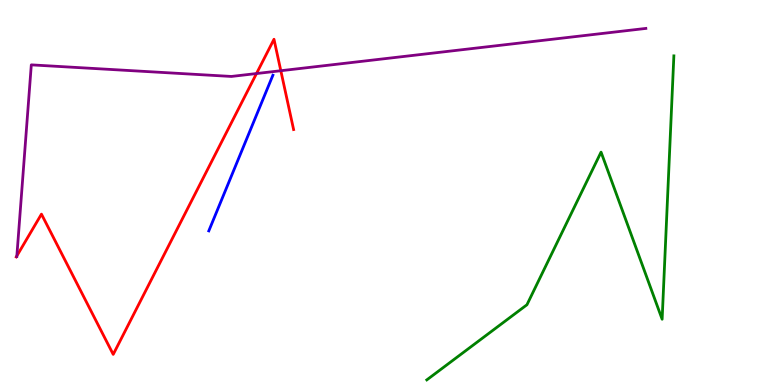[{'lines': ['blue', 'red'], 'intersections': []}, {'lines': ['green', 'red'], 'intersections': []}, {'lines': ['purple', 'red'], 'intersections': [{'x': 0.217, 'y': 3.35}, {'x': 3.31, 'y': 8.09}, {'x': 3.62, 'y': 8.16}]}, {'lines': ['blue', 'green'], 'intersections': []}, {'lines': ['blue', 'purple'], 'intersections': []}, {'lines': ['green', 'purple'], 'intersections': []}]